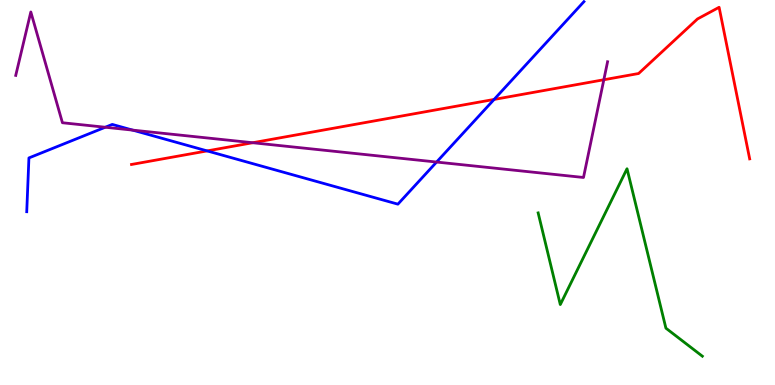[{'lines': ['blue', 'red'], 'intersections': [{'x': 2.67, 'y': 6.08}, {'x': 6.38, 'y': 7.42}]}, {'lines': ['green', 'red'], 'intersections': []}, {'lines': ['purple', 'red'], 'intersections': [{'x': 3.26, 'y': 6.29}, {'x': 7.79, 'y': 7.93}]}, {'lines': ['blue', 'green'], 'intersections': []}, {'lines': ['blue', 'purple'], 'intersections': [{'x': 1.36, 'y': 6.69}, {'x': 1.71, 'y': 6.62}, {'x': 5.63, 'y': 5.79}]}, {'lines': ['green', 'purple'], 'intersections': []}]